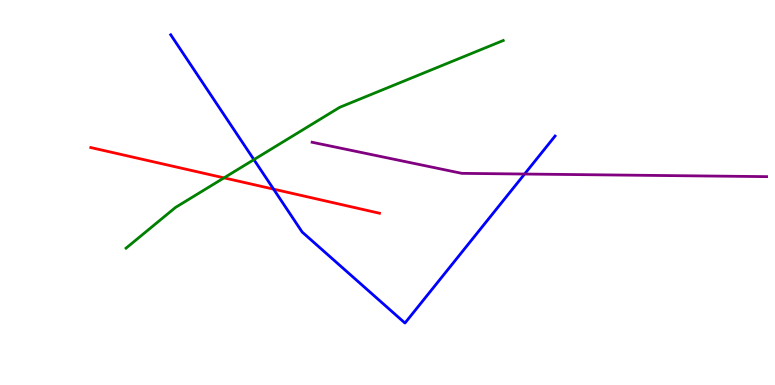[{'lines': ['blue', 'red'], 'intersections': [{'x': 3.53, 'y': 5.09}]}, {'lines': ['green', 'red'], 'intersections': [{'x': 2.89, 'y': 5.38}]}, {'lines': ['purple', 'red'], 'intersections': []}, {'lines': ['blue', 'green'], 'intersections': [{'x': 3.28, 'y': 5.85}]}, {'lines': ['blue', 'purple'], 'intersections': [{'x': 6.77, 'y': 5.48}]}, {'lines': ['green', 'purple'], 'intersections': []}]